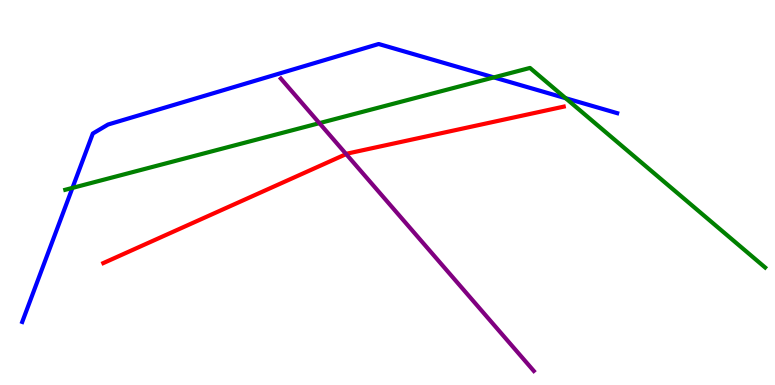[{'lines': ['blue', 'red'], 'intersections': []}, {'lines': ['green', 'red'], 'intersections': []}, {'lines': ['purple', 'red'], 'intersections': [{'x': 4.47, 'y': 6.0}]}, {'lines': ['blue', 'green'], 'intersections': [{'x': 0.935, 'y': 5.12}, {'x': 6.37, 'y': 7.99}, {'x': 7.3, 'y': 7.45}]}, {'lines': ['blue', 'purple'], 'intersections': []}, {'lines': ['green', 'purple'], 'intersections': [{'x': 4.12, 'y': 6.8}]}]